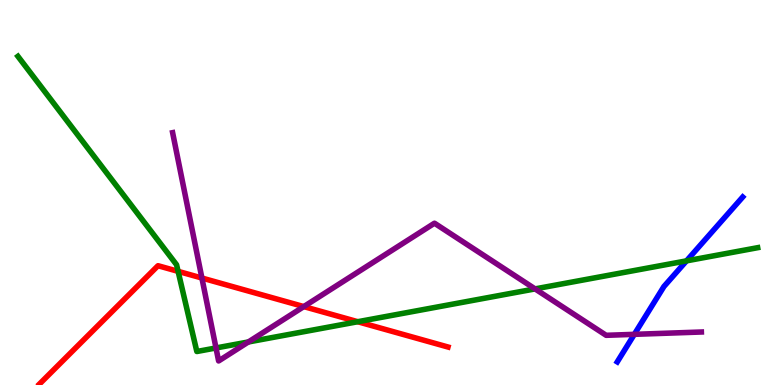[{'lines': ['blue', 'red'], 'intersections': []}, {'lines': ['green', 'red'], 'intersections': [{'x': 2.3, 'y': 2.95}, {'x': 4.62, 'y': 1.64}]}, {'lines': ['purple', 'red'], 'intersections': [{'x': 2.61, 'y': 2.78}, {'x': 3.92, 'y': 2.04}]}, {'lines': ['blue', 'green'], 'intersections': [{'x': 8.86, 'y': 3.22}]}, {'lines': ['blue', 'purple'], 'intersections': [{'x': 8.18, 'y': 1.32}]}, {'lines': ['green', 'purple'], 'intersections': [{'x': 2.79, 'y': 0.962}, {'x': 3.2, 'y': 1.12}, {'x': 6.9, 'y': 2.5}]}]